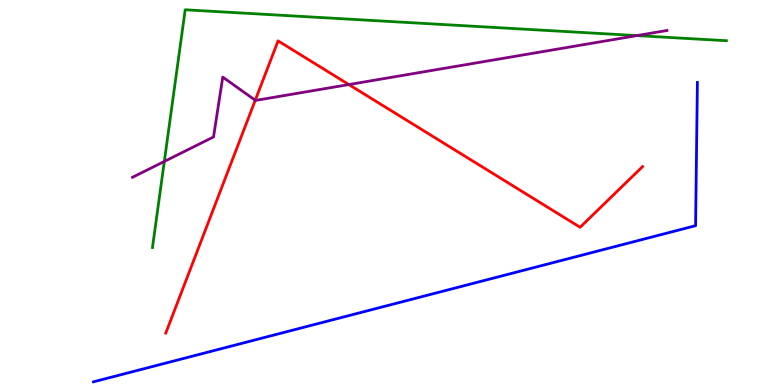[{'lines': ['blue', 'red'], 'intersections': []}, {'lines': ['green', 'red'], 'intersections': []}, {'lines': ['purple', 'red'], 'intersections': [{'x': 3.29, 'y': 7.4}, {'x': 4.5, 'y': 7.8}]}, {'lines': ['blue', 'green'], 'intersections': []}, {'lines': ['blue', 'purple'], 'intersections': []}, {'lines': ['green', 'purple'], 'intersections': [{'x': 2.12, 'y': 5.81}, {'x': 8.22, 'y': 9.08}]}]